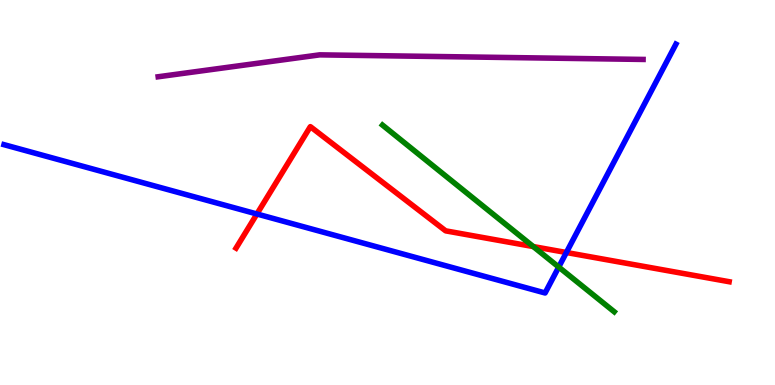[{'lines': ['blue', 'red'], 'intersections': [{'x': 3.31, 'y': 4.44}, {'x': 7.31, 'y': 3.44}]}, {'lines': ['green', 'red'], 'intersections': [{'x': 6.88, 'y': 3.6}]}, {'lines': ['purple', 'red'], 'intersections': []}, {'lines': ['blue', 'green'], 'intersections': [{'x': 7.21, 'y': 3.06}]}, {'lines': ['blue', 'purple'], 'intersections': []}, {'lines': ['green', 'purple'], 'intersections': []}]